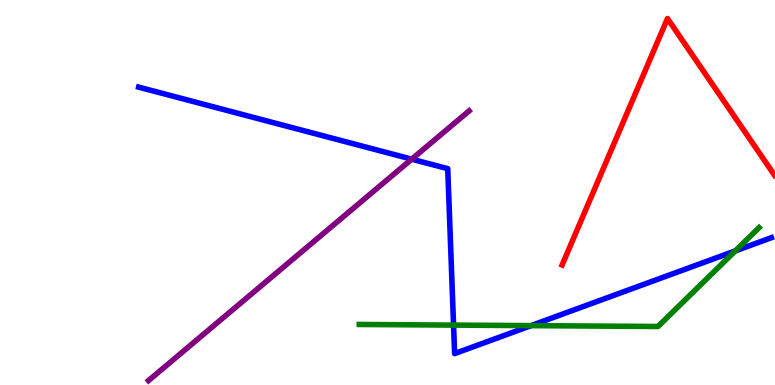[{'lines': ['blue', 'red'], 'intersections': []}, {'lines': ['green', 'red'], 'intersections': []}, {'lines': ['purple', 'red'], 'intersections': []}, {'lines': ['blue', 'green'], 'intersections': [{'x': 5.85, 'y': 1.56}, {'x': 6.85, 'y': 1.54}, {'x': 9.49, 'y': 3.48}]}, {'lines': ['blue', 'purple'], 'intersections': [{'x': 5.31, 'y': 5.87}]}, {'lines': ['green', 'purple'], 'intersections': []}]